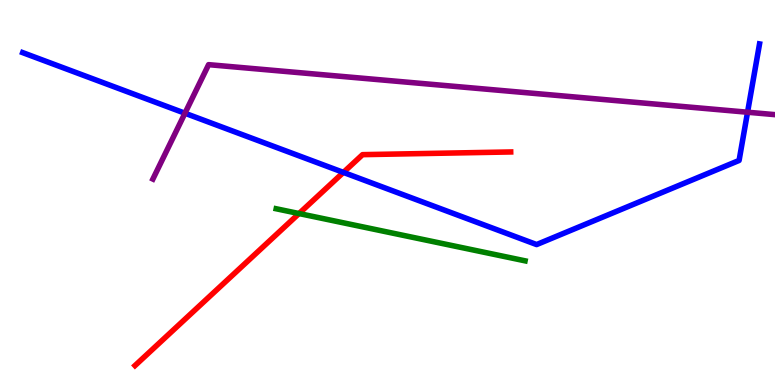[{'lines': ['blue', 'red'], 'intersections': [{'x': 4.43, 'y': 5.52}]}, {'lines': ['green', 'red'], 'intersections': [{'x': 3.86, 'y': 4.45}]}, {'lines': ['purple', 'red'], 'intersections': []}, {'lines': ['blue', 'green'], 'intersections': []}, {'lines': ['blue', 'purple'], 'intersections': [{'x': 2.39, 'y': 7.06}, {'x': 9.65, 'y': 7.08}]}, {'lines': ['green', 'purple'], 'intersections': []}]